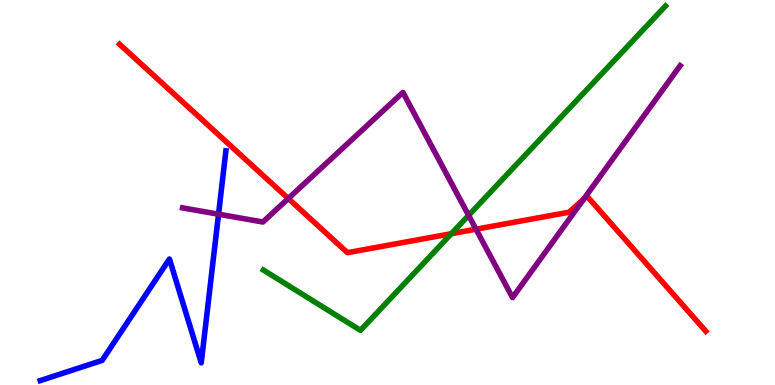[{'lines': ['blue', 'red'], 'intersections': []}, {'lines': ['green', 'red'], 'intersections': [{'x': 5.82, 'y': 3.93}]}, {'lines': ['purple', 'red'], 'intersections': [{'x': 3.72, 'y': 4.84}, {'x': 6.14, 'y': 4.05}, {'x': 7.53, 'y': 4.83}]}, {'lines': ['blue', 'green'], 'intersections': []}, {'lines': ['blue', 'purple'], 'intersections': [{'x': 2.82, 'y': 4.44}]}, {'lines': ['green', 'purple'], 'intersections': [{'x': 6.05, 'y': 4.41}]}]